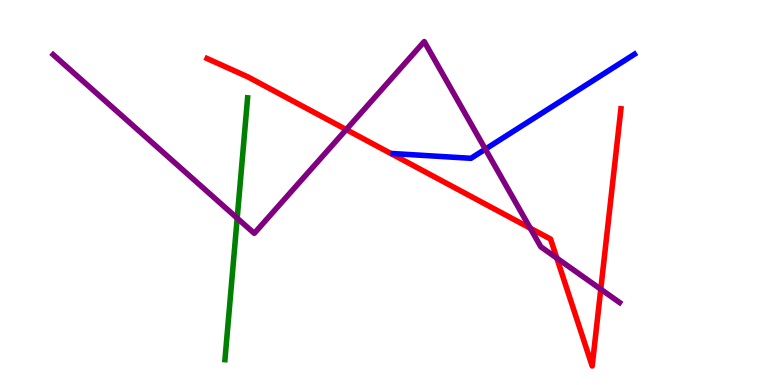[{'lines': ['blue', 'red'], 'intersections': []}, {'lines': ['green', 'red'], 'intersections': []}, {'lines': ['purple', 'red'], 'intersections': [{'x': 4.47, 'y': 6.63}, {'x': 6.84, 'y': 4.07}, {'x': 7.18, 'y': 3.3}, {'x': 7.75, 'y': 2.49}]}, {'lines': ['blue', 'green'], 'intersections': []}, {'lines': ['blue', 'purple'], 'intersections': [{'x': 6.26, 'y': 6.13}]}, {'lines': ['green', 'purple'], 'intersections': [{'x': 3.06, 'y': 4.33}]}]